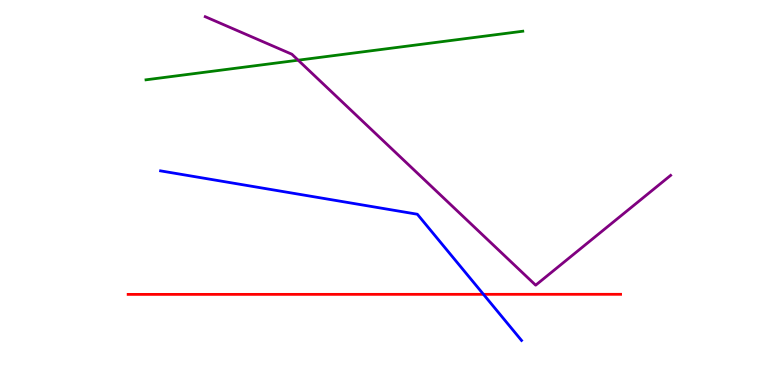[{'lines': ['blue', 'red'], 'intersections': [{'x': 6.24, 'y': 2.35}]}, {'lines': ['green', 'red'], 'intersections': []}, {'lines': ['purple', 'red'], 'intersections': []}, {'lines': ['blue', 'green'], 'intersections': []}, {'lines': ['blue', 'purple'], 'intersections': []}, {'lines': ['green', 'purple'], 'intersections': [{'x': 3.85, 'y': 8.44}]}]